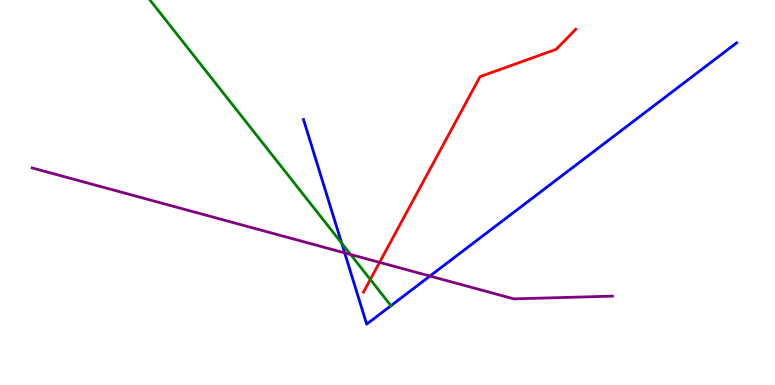[{'lines': ['blue', 'red'], 'intersections': []}, {'lines': ['green', 'red'], 'intersections': [{'x': 4.78, 'y': 2.74}]}, {'lines': ['purple', 'red'], 'intersections': [{'x': 4.9, 'y': 3.19}]}, {'lines': ['blue', 'green'], 'intersections': [{'x': 4.41, 'y': 3.68}, {'x': 5.04, 'y': 2.06}]}, {'lines': ['blue', 'purple'], 'intersections': [{'x': 4.45, 'y': 3.43}, {'x': 5.55, 'y': 2.83}]}, {'lines': ['green', 'purple'], 'intersections': [{'x': 4.52, 'y': 3.39}]}]